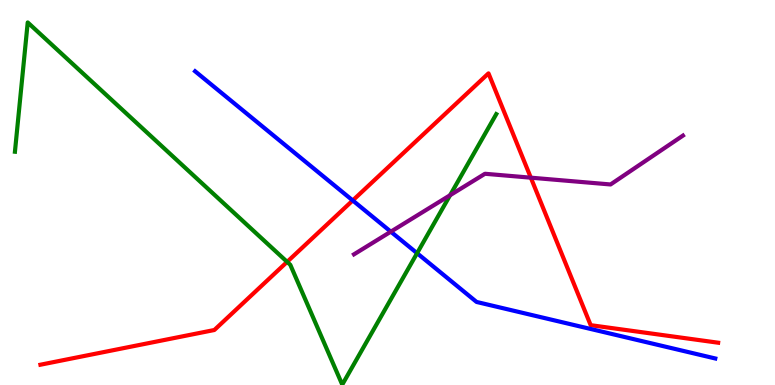[{'lines': ['blue', 'red'], 'intersections': [{'x': 4.55, 'y': 4.79}]}, {'lines': ['green', 'red'], 'intersections': [{'x': 3.7, 'y': 3.2}]}, {'lines': ['purple', 'red'], 'intersections': [{'x': 6.85, 'y': 5.39}]}, {'lines': ['blue', 'green'], 'intersections': [{'x': 5.38, 'y': 3.42}]}, {'lines': ['blue', 'purple'], 'intersections': [{'x': 5.04, 'y': 3.98}]}, {'lines': ['green', 'purple'], 'intersections': [{'x': 5.81, 'y': 4.93}]}]